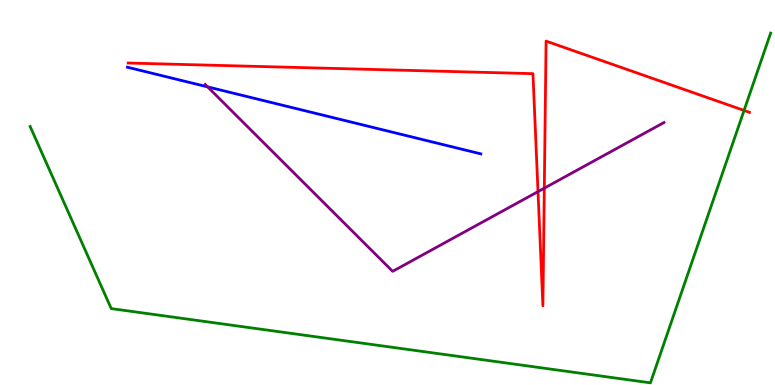[{'lines': ['blue', 'red'], 'intersections': []}, {'lines': ['green', 'red'], 'intersections': [{'x': 9.6, 'y': 7.13}]}, {'lines': ['purple', 'red'], 'intersections': [{'x': 6.94, 'y': 5.02}, {'x': 7.02, 'y': 5.11}]}, {'lines': ['blue', 'green'], 'intersections': []}, {'lines': ['blue', 'purple'], 'intersections': [{'x': 2.68, 'y': 7.74}]}, {'lines': ['green', 'purple'], 'intersections': []}]